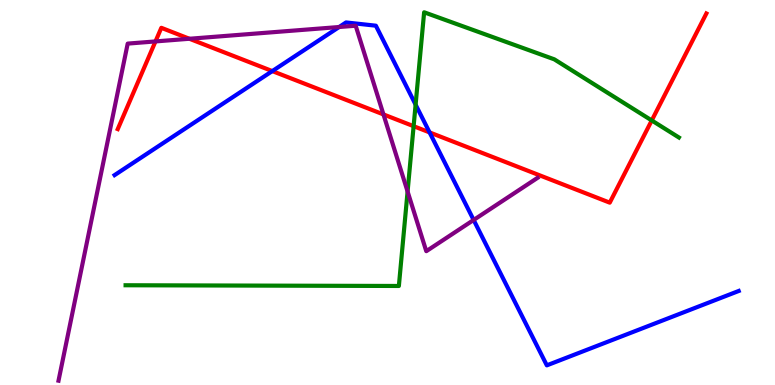[{'lines': ['blue', 'red'], 'intersections': [{'x': 3.51, 'y': 8.15}, {'x': 5.54, 'y': 6.56}]}, {'lines': ['green', 'red'], 'intersections': [{'x': 5.34, 'y': 6.72}, {'x': 8.41, 'y': 6.87}]}, {'lines': ['purple', 'red'], 'intersections': [{'x': 2.01, 'y': 8.92}, {'x': 2.44, 'y': 8.99}, {'x': 4.95, 'y': 7.03}]}, {'lines': ['blue', 'green'], 'intersections': [{'x': 5.36, 'y': 7.28}]}, {'lines': ['blue', 'purple'], 'intersections': [{'x': 4.38, 'y': 9.3}, {'x': 6.11, 'y': 4.29}]}, {'lines': ['green', 'purple'], 'intersections': [{'x': 5.26, 'y': 5.03}]}]